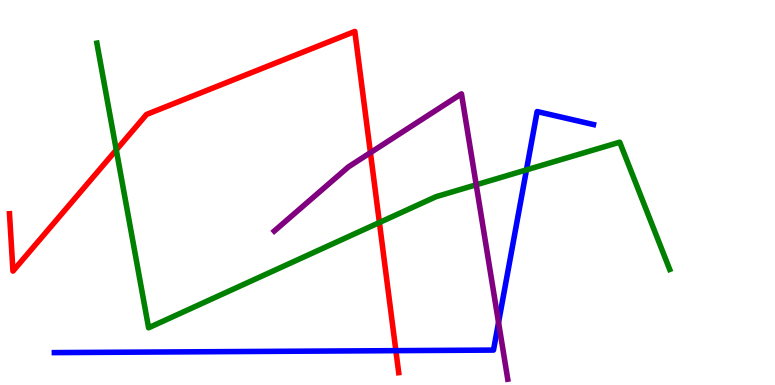[{'lines': ['blue', 'red'], 'intersections': [{'x': 5.11, 'y': 0.892}]}, {'lines': ['green', 'red'], 'intersections': [{'x': 1.5, 'y': 6.11}, {'x': 4.9, 'y': 4.22}]}, {'lines': ['purple', 'red'], 'intersections': [{'x': 4.78, 'y': 6.03}]}, {'lines': ['blue', 'green'], 'intersections': [{'x': 6.79, 'y': 5.59}]}, {'lines': ['blue', 'purple'], 'intersections': [{'x': 6.43, 'y': 1.62}]}, {'lines': ['green', 'purple'], 'intersections': [{'x': 6.14, 'y': 5.2}]}]